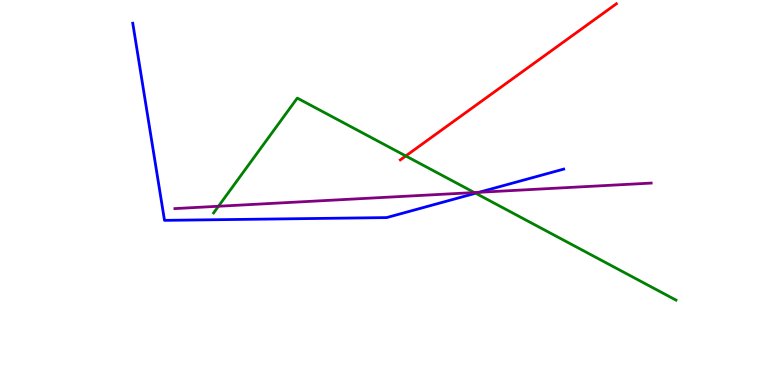[{'lines': ['blue', 'red'], 'intersections': []}, {'lines': ['green', 'red'], 'intersections': [{'x': 5.24, 'y': 5.95}]}, {'lines': ['purple', 'red'], 'intersections': []}, {'lines': ['blue', 'green'], 'intersections': [{'x': 6.14, 'y': 4.98}]}, {'lines': ['blue', 'purple'], 'intersections': [{'x': 6.18, 'y': 5.01}]}, {'lines': ['green', 'purple'], 'intersections': [{'x': 2.82, 'y': 4.64}, {'x': 6.12, 'y': 5.0}]}]